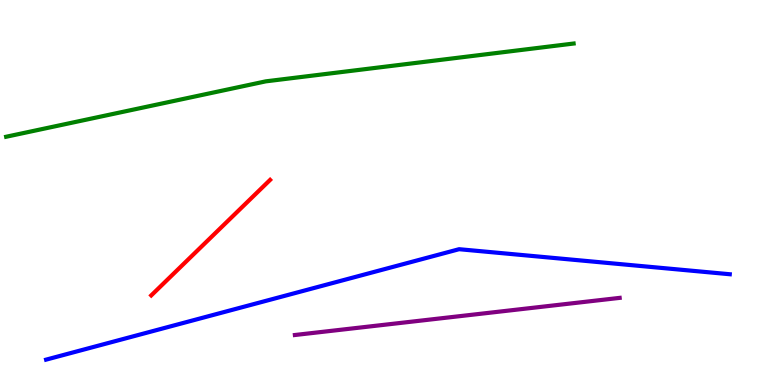[{'lines': ['blue', 'red'], 'intersections': []}, {'lines': ['green', 'red'], 'intersections': []}, {'lines': ['purple', 'red'], 'intersections': []}, {'lines': ['blue', 'green'], 'intersections': []}, {'lines': ['blue', 'purple'], 'intersections': []}, {'lines': ['green', 'purple'], 'intersections': []}]